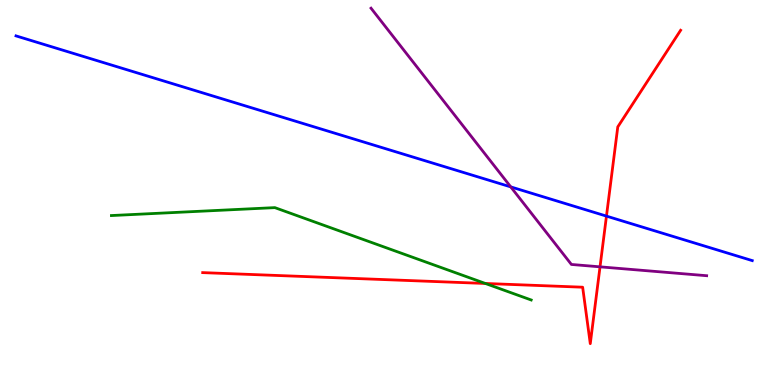[{'lines': ['blue', 'red'], 'intersections': [{'x': 7.83, 'y': 4.39}]}, {'lines': ['green', 'red'], 'intersections': [{'x': 6.26, 'y': 2.64}]}, {'lines': ['purple', 'red'], 'intersections': [{'x': 7.74, 'y': 3.07}]}, {'lines': ['blue', 'green'], 'intersections': []}, {'lines': ['blue', 'purple'], 'intersections': [{'x': 6.59, 'y': 5.15}]}, {'lines': ['green', 'purple'], 'intersections': []}]